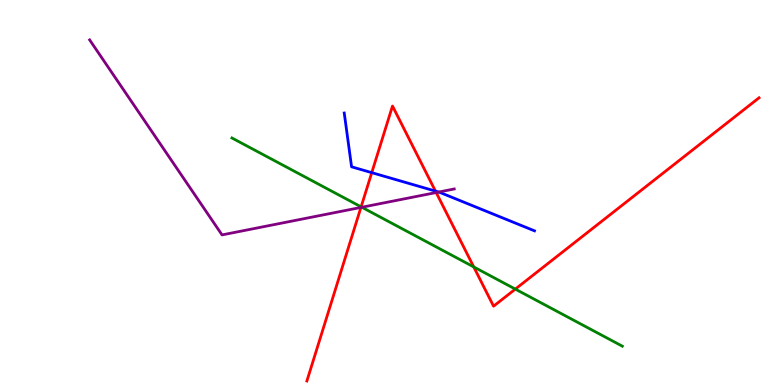[{'lines': ['blue', 'red'], 'intersections': [{'x': 4.8, 'y': 5.52}, {'x': 5.62, 'y': 5.04}]}, {'lines': ['green', 'red'], 'intersections': [{'x': 4.66, 'y': 4.63}, {'x': 6.11, 'y': 3.07}, {'x': 6.65, 'y': 2.49}]}, {'lines': ['purple', 'red'], 'intersections': [{'x': 4.66, 'y': 4.61}, {'x': 5.63, 'y': 5.0}]}, {'lines': ['blue', 'green'], 'intersections': []}, {'lines': ['blue', 'purple'], 'intersections': [{'x': 5.66, 'y': 5.01}]}, {'lines': ['green', 'purple'], 'intersections': [{'x': 4.67, 'y': 4.62}]}]